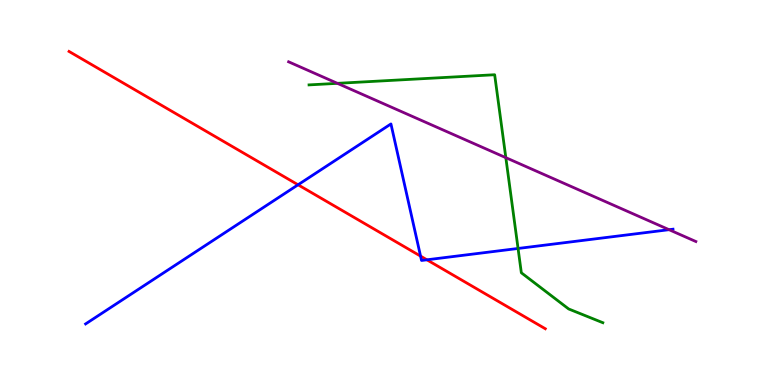[{'lines': ['blue', 'red'], 'intersections': [{'x': 3.85, 'y': 5.2}, {'x': 5.43, 'y': 3.35}, {'x': 5.51, 'y': 3.25}]}, {'lines': ['green', 'red'], 'intersections': []}, {'lines': ['purple', 'red'], 'intersections': []}, {'lines': ['blue', 'green'], 'intersections': [{'x': 6.68, 'y': 3.55}]}, {'lines': ['blue', 'purple'], 'intersections': [{'x': 8.63, 'y': 4.03}]}, {'lines': ['green', 'purple'], 'intersections': [{'x': 4.35, 'y': 7.84}, {'x': 6.53, 'y': 5.9}]}]